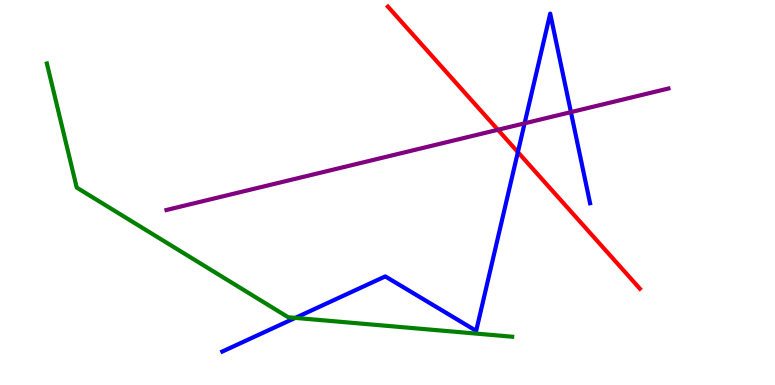[{'lines': ['blue', 'red'], 'intersections': [{'x': 6.68, 'y': 6.05}]}, {'lines': ['green', 'red'], 'intersections': []}, {'lines': ['purple', 'red'], 'intersections': [{'x': 6.42, 'y': 6.63}]}, {'lines': ['blue', 'green'], 'intersections': [{'x': 3.81, 'y': 1.74}]}, {'lines': ['blue', 'purple'], 'intersections': [{'x': 6.77, 'y': 6.8}, {'x': 7.37, 'y': 7.09}]}, {'lines': ['green', 'purple'], 'intersections': []}]